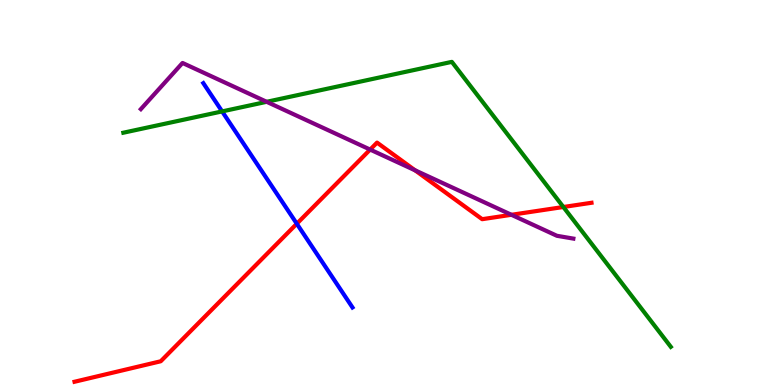[{'lines': ['blue', 'red'], 'intersections': [{'x': 3.83, 'y': 4.19}]}, {'lines': ['green', 'red'], 'intersections': [{'x': 7.27, 'y': 4.62}]}, {'lines': ['purple', 'red'], 'intersections': [{'x': 4.78, 'y': 6.11}, {'x': 5.36, 'y': 5.58}, {'x': 6.6, 'y': 4.42}]}, {'lines': ['blue', 'green'], 'intersections': [{'x': 2.87, 'y': 7.11}]}, {'lines': ['blue', 'purple'], 'intersections': []}, {'lines': ['green', 'purple'], 'intersections': [{'x': 3.44, 'y': 7.36}]}]